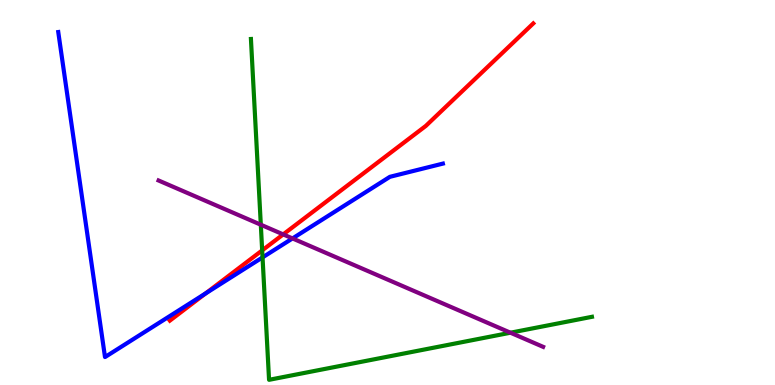[{'lines': ['blue', 'red'], 'intersections': [{'x': 2.65, 'y': 2.38}]}, {'lines': ['green', 'red'], 'intersections': [{'x': 3.38, 'y': 3.5}]}, {'lines': ['purple', 'red'], 'intersections': [{'x': 3.65, 'y': 3.91}]}, {'lines': ['blue', 'green'], 'intersections': [{'x': 3.39, 'y': 3.31}]}, {'lines': ['blue', 'purple'], 'intersections': [{'x': 3.77, 'y': 3.81}]}, {'lines': ['green', 'purple'], 'intersections': [{'x': 3.37, 'y': 4.16}, {'x': 6.59, 'y': 1.36}]}]